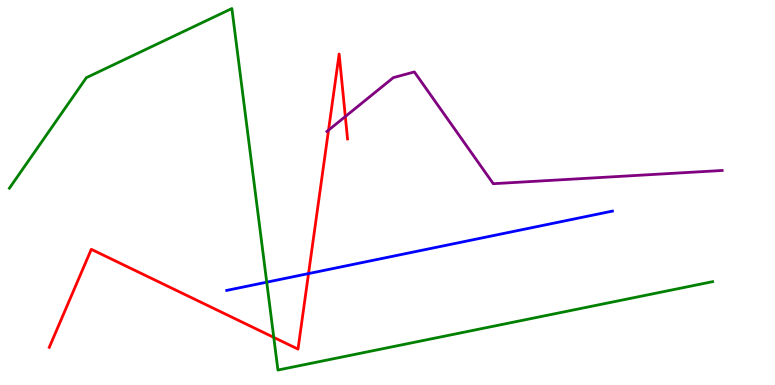[{'lines': ['blue', 'red'], 'intersections': [{'x': 3.98, 'y': 2.89}]}, {'lines': ['green', 'red'], 'intersections': [{'x': 3.53, 'y': 1.24}]}, {'lines': ['purple', 'red'], 'intersections': [{'x': 4.24, 'y': 6.62}, {'x': 4.46, 'y': 6.97}]}, {'lines': ['blue', 'green'], 'intersections': [{'x': 3.44, 'y': 2.67}]}, {'lines': ['blue', 'purple'], 'intersections': []}, {'lines': ['green', 'purple'], 'intersections': []}]